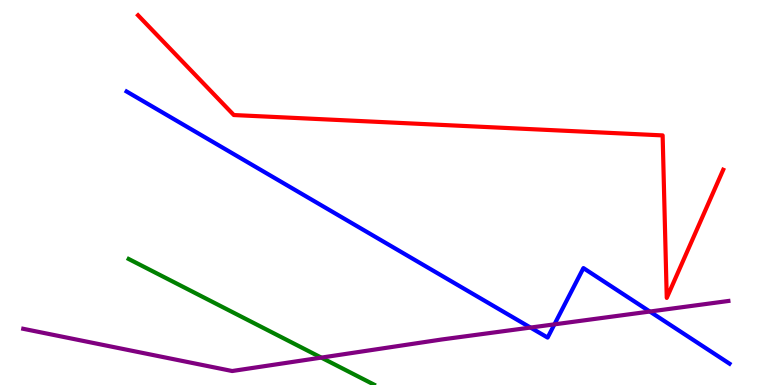[{'lines': ['blue', 'red'], 'intersections': []}, {'lines': ['green', 'red'], 'intersections': []}, {'lines': ['purple', 'red'], 'intersections': []}, {'lines': ['blue', 'green'], 'intersections': []}, {'lines': ['blue', 'purple'], 'intersections': [{'x': 6.85, 'y': 1.49}, {'x': 7.15, 'y': 1.58}, {'x': 8.38, 'y': 1.91}]}, {'lines': ['green', 'purple'], 'intersections': [{'x': 4.15, 'y': 0.711}]}]